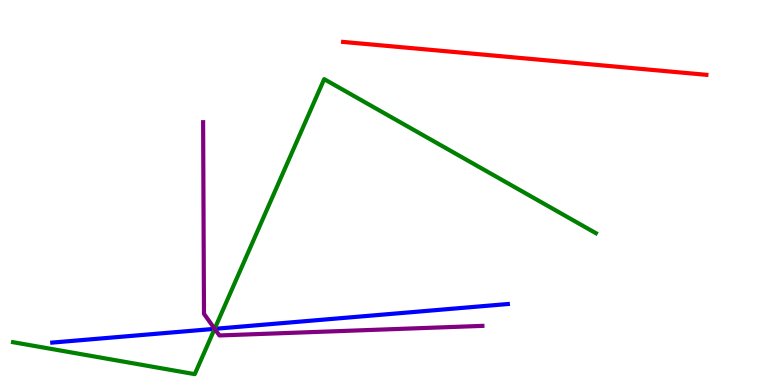[{'lines': ['blue', 'red'], 'intersections': []}, {'lines': ['green', 'red'], 'intersections': []}, {'lines': ['purple', 'red'], 'intersections': []}, {'lines': ['blue', 'green'], 'intersections': [{'x': 2.77, 'y': 1.46}]}, {'lines': ['blue', 'purple'], 'intersections': [{'x': 2.77, 'y': 1.46}]}, {'lines': ['green', 'purple'], 'intersections': [{'x': 2.77, 'y': 1.46}]}]